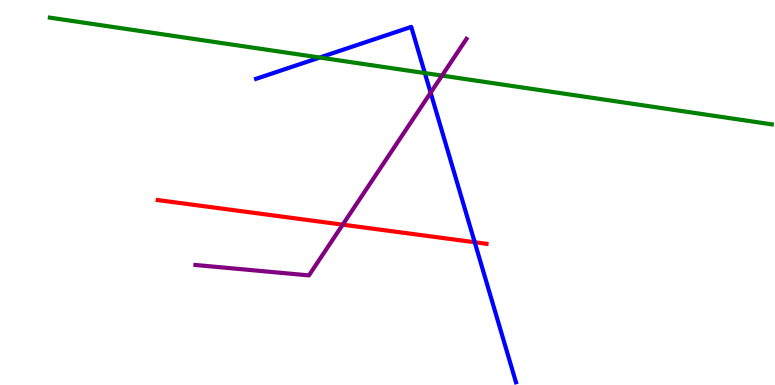[{'lines': ['blue', 'red'], 'intersections': [{'x': 6.13, 'y': 3.71}]}, {'lines': ['green', 'red'], 'intersections': []}, {'lines': ['purple', 'red'], 'intersections': [{'x': 4.42, 'y': 4.16}]}, {'lines': ['blue', 'green'], 'intersections': [{'x': 4.13, 'y': 8.51}, {'x': 5.48, 'y': 8.1}]}, {'lines': ['blue', 'purple'], 'intersections': [{'x': 5.56, 'y': 7.59}]}, {'lines': ['green', 'purple'], 'intersections': [{'x': 5.7, 'y': 8.04}]}]